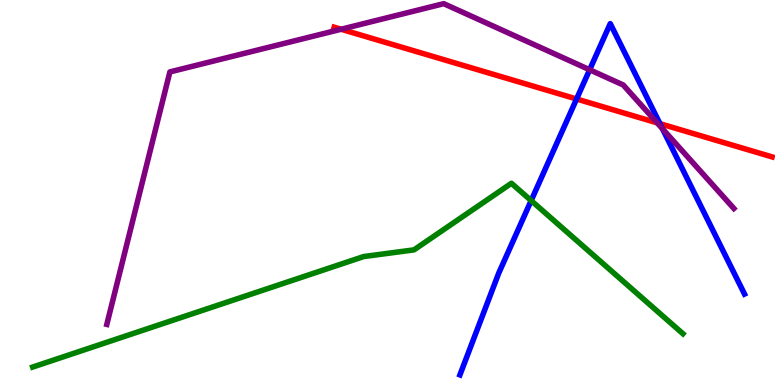[{'lines': ['blue', 'red'], 'intersections': [{'x': 7.44, 'y': 7.43}, {'x': 8.52, 'y': 6.79}]}, {'lines': ['green', 'red'], 'intersections': []}, {'lines': ['purple', 'red'], 'intersections': [{'x': 4.4, 'y': 9.24}, {'x': 8.48, 'y': 6.81}]}, {'lines': ['blue', 'green'], 'intersections': [{'x': 6.85, 'y': 4.79}]}, {'lines': ['blue', 'purple'], 'intersections': [{'x': 7.61, 'y': 8.19}, {'x': 8.55, 'y': 6.66}]}, {'lines': ['green', 'purple'], 'intersections': []}]